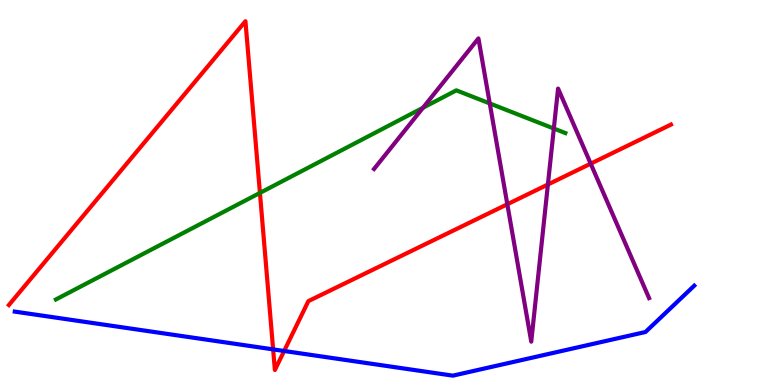[{'lines': ['blue', 'red'], 'intersections': [{'x': 3.52, 'y': 0.925}, {'x': 3.67, 'y': 0.884}]}, {'lines': ['green', 'red'], 'intersections': [{'x': 3.35, 'y': 4.99}]}, {'lines': ['purple', 'red'], 'intersections': [{'x': 6.55, 'y': 4.69}, {'x': 7.07, 'y': 5.21}, {'x': 7.62, 'y': 5.75}]}, {'lines': ['blue', 'green'], 'intersections': []}, {'lines': ['blue', 'purple'], 'intersections': []}, {'lines': ['green', 'purple'], 'intersections': [{'x': 5.46, 'y': 7.2}, {'x': 6.32, 'y': 7.31}, {'x': 7.15, 'y': 6.66}]}]